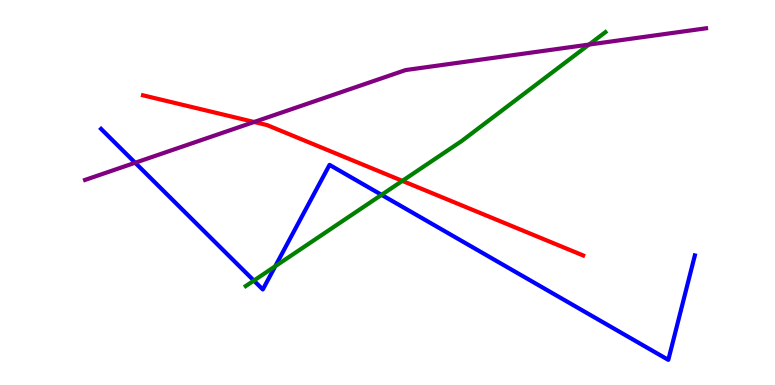[{'lines': ['blue', 'red'], 'intersections': []}, {'lines': ['green', 'red'], 'intersections': [{'x': 5.19, 'y': 5.3}]}, {'lines': ['purple', 'red'], 'intersections': [{'x': 3.28, 'y': 6.83}]}, {'lines': ['blue', 'green'], 'intersections': [{'x': 3.28, 'y': 2.71}, {'x': 3.55, 'y': 3.08}, {'x': 4.92, 'y': 4.94}]}, {'lines': ['blue', 'purple'], 'intersections': [{'x': 1.74, 'y': 5.77}]}, {'lines': ['green', 'purple'], 'intersections': [{'x': 7.6, 'y': 8.84}]}]